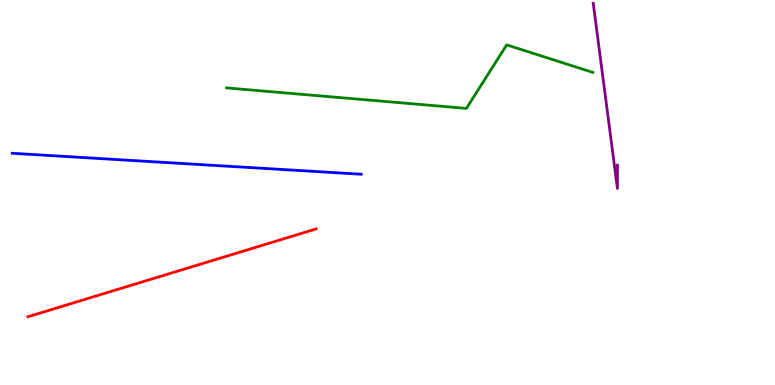[{'lines': ['blue', 'red'], 'intersections': []}, {'lines': ['green', 'red'], 'intersections': []}, {'lines': ['purple', 'red'], 'intersections': []}, {'lines': ['blue', 'green'], 'intersections': []}, {'lines': ['blue', 'purple'], 'intersections': []}, {'lines': ['green', 'purple'], 'intersections': []}]